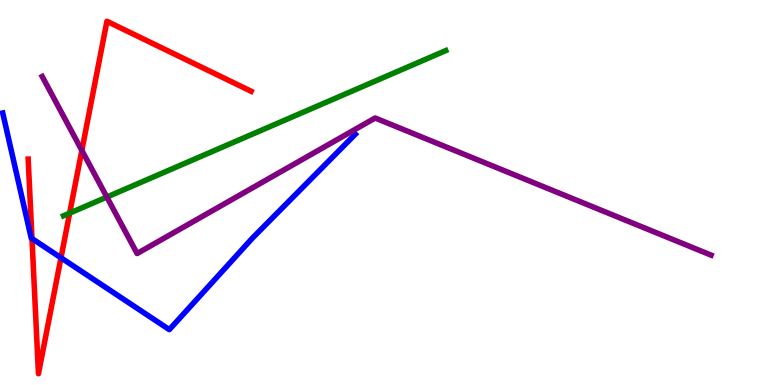[{'lines': ['blue', 'red'], 'intersections': [{'x': 0.413, 'y': 3.8}, {'x': 0.787, 'y': 3.3}]}, {'lines': ['green', 'red'], 'intersections': [{'x': 0.899, 'y': 4.46}]}, {'lines': ['purple', 'red'], 'intersections': [{'x': 1.06, 'y': 6.09}]}, {'lines': ['blue', 'green'], 'intersections': []}, {'lines': ['blue', 'purple'], 'intersections': []}, {'lines': ['green', 'purple'], 'intersections': [{'x': 1.38, 'y': 4.88}]}]